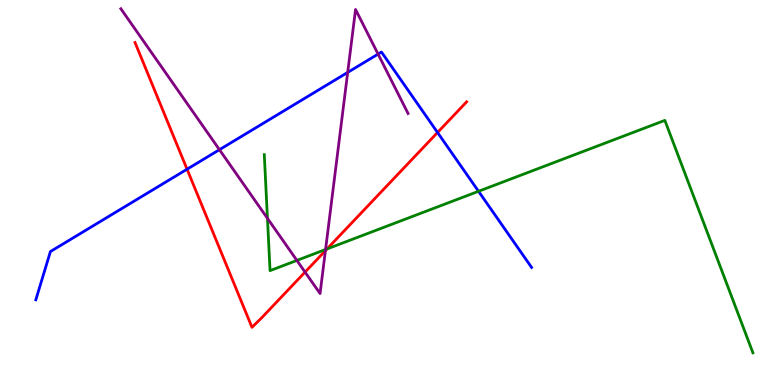[{'lines': ['blue', 'red'], 'intersections': [{'x': 2.41, 'y': 5.6}, {'x': 5.65, 'y': 6.56}]}, {'lines': ['green', 'red'], 'intersections': [{'x': 4.22, 'y': 3.53}]}, {'lines': ['purple', 'red'], 'intersections': [{'x': 3.94, 'y': 2.93}, {'x': 4.2, 'y': 3.49}]}, {'lines': ['blue', 'green'], 'intersections': [{'x': 6.17, 'y': 5.03}]}, {'lines': ['blue', 'purple'], 'intersections': [{'x': 2.83, 'y': 6.11}, {'x': 4.49, 'y': 8.12}, {'x': 4.88, 'y': 8.6}]}, {'lines': ['green', 'purple'], 'intersections': [{'x': 3.45, 'y': 4.33}, {'x': 3.83, 'y': 3.24}, {'x': 4.2, 'y': 3.52}]}]